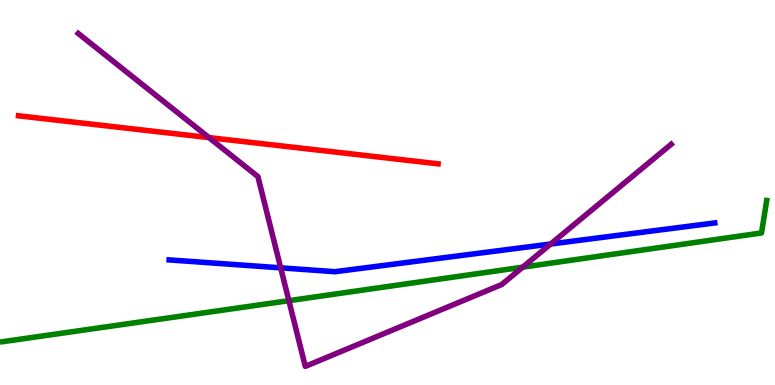[{'lines': ['blue', 'red'], 'intersections': []}, {'lines': ['green', 'red'], 'intersections': []}, {'lines': ['purple', 'red'], 'intersections': [{'x': 2.7, 'y': 6.43}]}, {'lines': ['blue', 'green'], 'intersections': []}, {'lines': ['blue', 'purple'], 'intersections': [{'x': 3.62, 'y': 3.04}, {'x': 7.11, 'y': 3.66}]}, {'lines': ['green', 'purple'], 'intersections': [{'x': 3.73, 'y': 2.19}, {'x': 6.74, 'y': 3.06}]}]